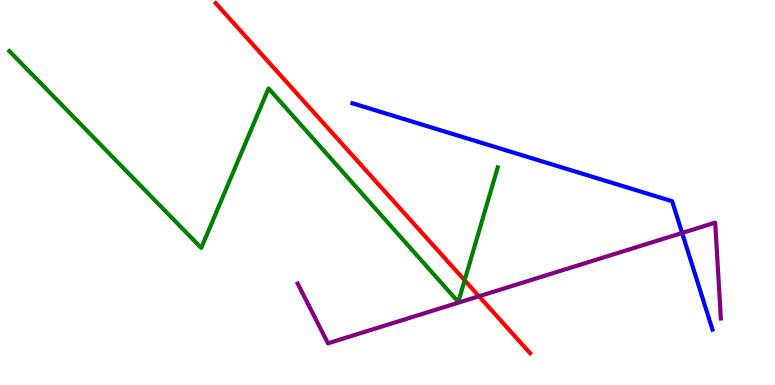[{'lines': ['blue', 'red'], 'intersections': []}, {'lines': ['green', 'red'], 'intersections': [{'x': 6.0, 'y': 2.72}]}, {'lines': ['purple', 'red'], 'intersections': [{'x': 6.18, 'y': 2.3}]}, {'lines': ['blue', 'green'], 'intersections': []}, {'lines': ['blue', 'purple'], 'intersections': [{'x': 8.8, 'y': 3.95}]}, {'lines': ['green', 'purple'], 'intersections': []}]